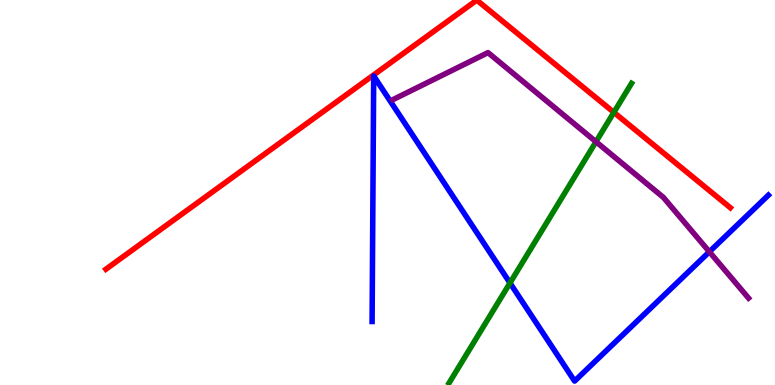[{'lines': ['blue', 'red'], 'intersections': []}, {'lines': ['green', 'red'], 'intersections': [{'x': 7.92, 'y': 7.08}]}, {'lines': ['purple', 'red'], 'intersections': []}, {'lines': ['blue', 'green'], 'intersections': [{'x': 6.58, 'y': 2.65}]}, {'lines': ['blue', 'purple'], 'intersections': [{'x': 9.15, 'y': 3.46}]}, {'lines': ['green', 'purple'], 'intersections': [{'x': 7.69, 'y': 6.32}]}]